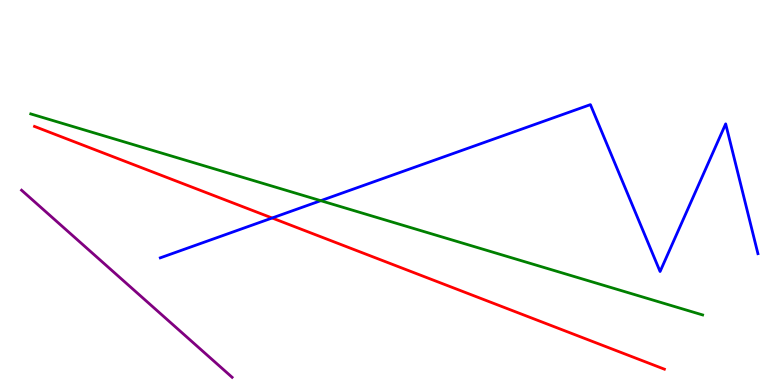[{'lines': ['blue', 'red'], 'intersections': [{'x': 3.51, 'y': 4.34}]}, {'lines': ['green', 'red'], 'intersections': []}, {'lines': ['purple', 'red'], 'intersections': []}, {'lines': ['blue', 'green'], 'intersections': [{'x': 4.14, 'y': 4.79}]}, {'lines': ['blue', 'purple'], 'intersections': []}, {'lines': ['green', 'purple'], 'intersections': []}]